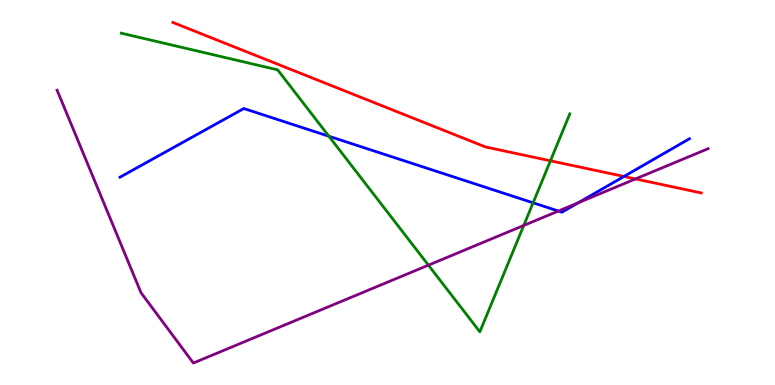[{'lines': ['blue', 'red'], 'intersections': [{'x': 8.05, 'y': 5.42}]}, {'lines': ['green', 'red'], 'intersections': [{'x': 7.1, 'y': 5.82}]}, {'lines': ['purple', 'red'], 'intersections': [{'x': 8.2, 'y': 5.35}]}, {'lines': ['blue', 'green'], 'intersections': [{'x': 4.24, 'y': 6.46}, {'x': 6.88, 'y': 4.73}]}, {'lines': ['blue', 'purple'], 'intersections': [{'x': 7.2, 'y': 4.52}, {'x': 7.46, 'y': 4.74}]}, {'lines': ['green', 'purple'], 'intersections': [{'x': 5.53, 'y': 3.11}, {'x': 6.76, 'y': 4.14}]}]